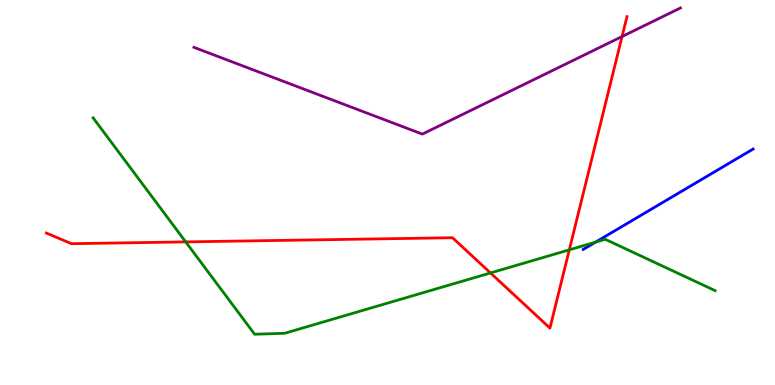[{'lines': ['blue', 'red'], 'intersections': []}, {'lines': ['green', 'red'], 'intersections': [{'x': 2.4, 'y': 3.72}, {'x': 6.33, 'y': 2.91}, {'x': 7.35, 'y': 3.51}]}, {'lines': ['purple', 'red'], 'intersections': [{'x': 8.03, 'y': 9.05}]}, {'lines': ['blue', 'green'], 'intersections': [{'x': 7.68, 'y': 3.71}]}, {'lines': ['blue', 'purple'], 'intersections': []}, {'lines': ['green', 'purple'], 'intersections': []}]